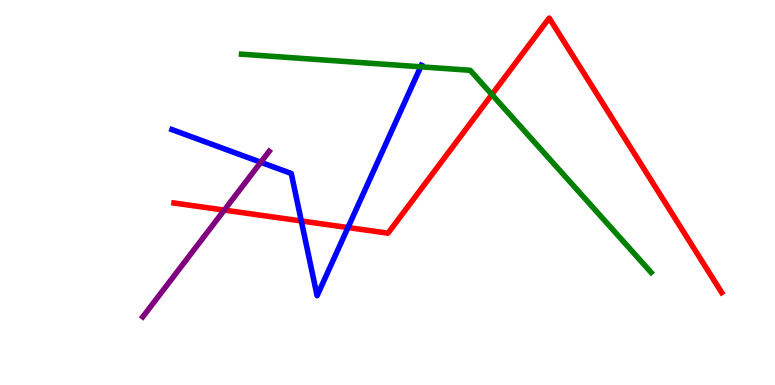[{'lines': ['blue', 'red'], 'intersections': [{'x': 3.89, 'y': 4.26}, {'x': 4.49, 'y': 4.09}]}, {'lines': ['green', 'red'], 'intersections': [{'x': 6.35, 'y': 7.54}]}, {'lines': ['purple', 'red'], 'intersections': [{'x': 2.89, 'y': 4.54}]}, {'lines': ['blue', 'green'], 'intersections': [{'x': 5.43, 'y': 8.26}]}, {'lines': ['blue', 'purple'], 'intersections': [{'x': 3.37, 'y': 5.79}]}, {'lines': ['green', 'purple'], 'intersections': []}]